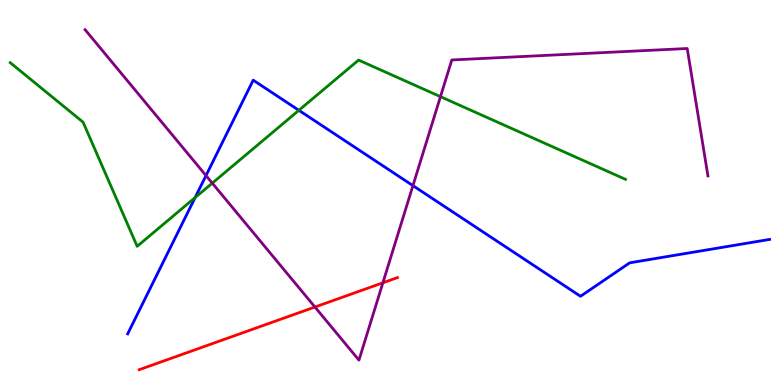[{'lines': ['blue', 'red'], 'intersections': []}, {'lines': ['green', 'red'], 'intersections': []}, {'lines': ['purple', 'red'], 'intersections': [{'x': 4.06, 'y': 2.03}, {'x': 4.94, 'y': 2.65}]}, {'lines': ['blue', 'green'], 'intersections': [{'x': 2.52, 'y': 4.87}, {'x': 3.86, 'y': 7.13}]}, {'lines': ['blue', 'purple'], 'intersections': [{'x': 2.66, 'y': 5.44}, {'x': 5.33, 'y': 5.18}]}, {'lines': ['green', 'purple'], 'intersections': [{'x': 2.74, 'y': 5.24}, {'x': 5.68, 'y': 7.49}]}]